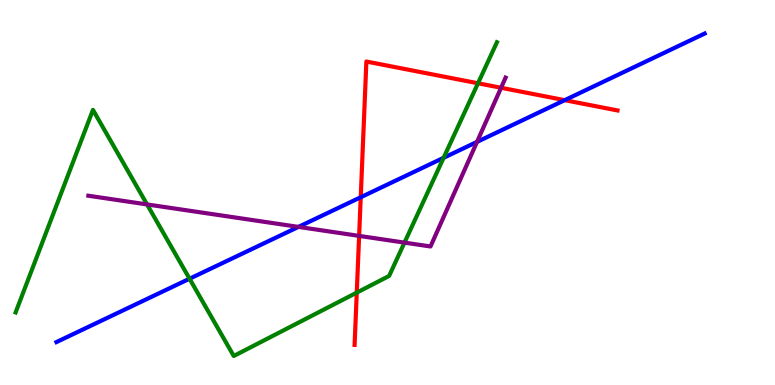[{'lines': ['blue', 'red'], 'intersections': [{'x': 4.65, 'y': 4.88}, {'x': 7.29, 'y': 7.4}]}, {'lines': ['green', 'red'], 'intersections': [{'x': 4.6, 'y': 2.4}, {'x': 6.17, 'y': 7.84}]}, {'lines': ['purple', 'red'], 'intersections': [{'x': 4.63, 'y': 3.87}, {'x': 6.47, 'y': 7.72}]}, {'lines': ['blue', 'green'], 'intersections': [{'x': 2.45, 'y': 2.76}, {'x': 5.72, 'y': 5.9}]}, {'lines': ['blue', 'purple'], 'intersections': [{'x': 3.85, 'y': 4.11}, {'x': 6.15, 'y': 6.31}]}, {'lines': ['green', 'purple'], 'intersections': [{'x': 1.9, 'y': 4.69}, {'x': 5.22, 'y': 3.7}]}]